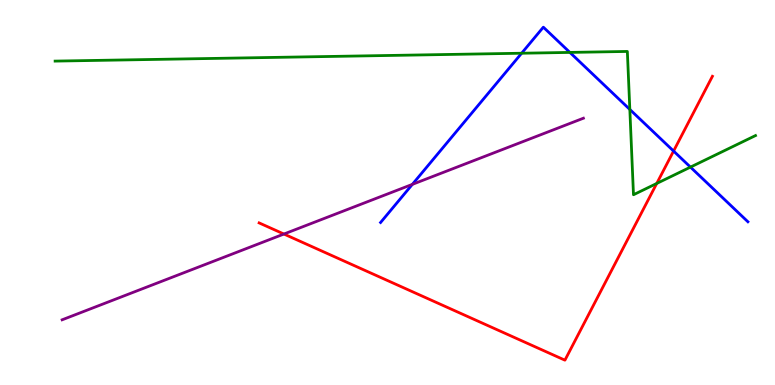[{'lines': ['blue', 'red'], 'intersections': [{'x': 8.69, 'y': 6.08}]}, {'lines': ['green', 'red'], 'intersections': [{'x': 8.47, 'y': 5.23}]}, {'lines': ['purple', 'red'], 'intersections': [{'x': 3.66, 'y': 3.92}]}, {'lines': ['blue', 'green'], 'intersections': [{'x': 6.73, 'y': 8.62}, {'x': 7.35, 'y': 8.64}, {'x': 8.13, 'y': 7.16}, {'x': 8.91, 'y': 5.66}]}, {'lines': ['blue', 'purple'], 'intersections': [{'x': 5.32, 'y': 5.21}]}, {'lines': ['green', 'purple'], 'intersections': []}]